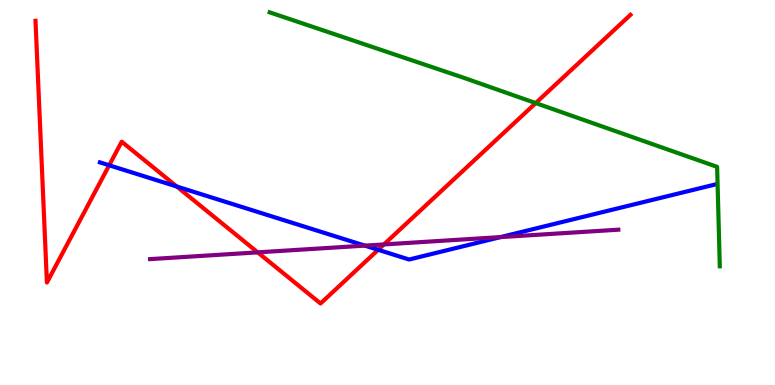[{'lines': ['blue', 'red'], 'intersections': [{'x': 1.41, 'y': 5.71}, {'x': 2.28, 'y': 5.16}, {'x': 4.88, 'y': 3.51}]}, {'lines': ['green', 'red'], 'intersections': [{'x': 6.91, 'y': 7.32}]}, {'lines': ['purple', 'red'], 'intersections': [{'x': 3.33, 'y': 3.45}, {'x': 4.95, 'y': 3.65}]}, {'lines': ['blue', 'green'], 'intersections': []}, {'lines': ['blue', 'purple'], 'intersections': [{'x': 4.71, 'y': 3.62}, {'x': 6.46, 'y': 3.84}]}, {'lines': ['green', 'purple'], 'intersections': []}]